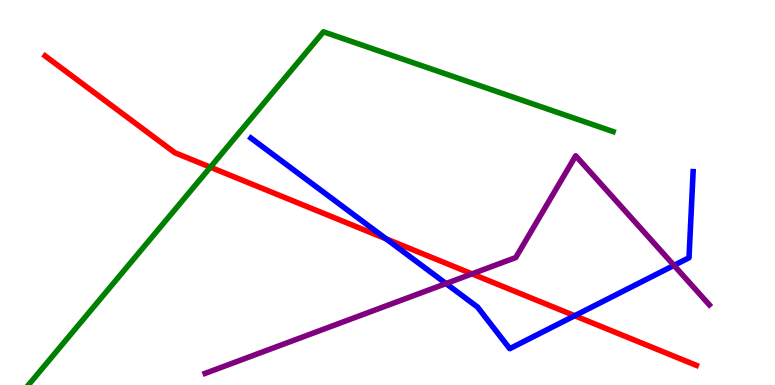[{'lines': ['blue', 'red'], 'intersections': [{'x': 4.98, 'y': 3.8}, {'x': 7.42, 'y': 1.8}]}, {'lines': ['green', 'red'], 'intersections': [{'x': 2.71, 'y': 5.66}]}, {'lines': ['purple', 'red'], 'intersections': [{'x': 6.09, 'y': 2.89}]}, {'lines': ['blue', 'green'], 'intersections': []}, {'lines': ['blue', 'purple'], 'intersections': [{'x': 5.76, 'y': 2.63}, {'x': 8.7, 'y': 3.11}]}, {'lines': ['green', 'purple'], 'intersections': []}]